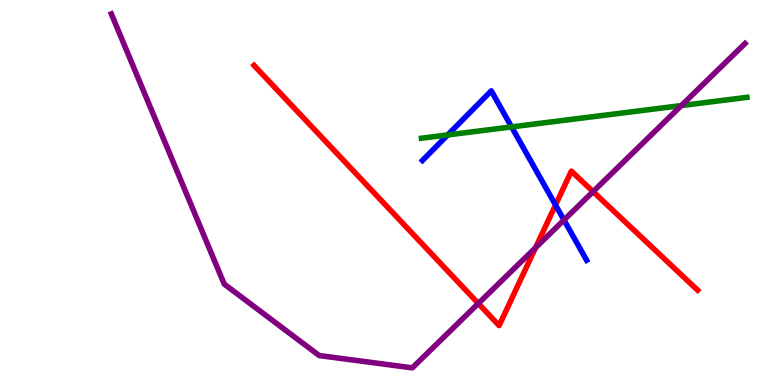[{'lines': ['blue', 'red'], 'intersections': [{'x': 7.17, 'y': 4.68}]}, {'lines': ['green', 'red'], 'intersections': []}, {'lines': ['purple', 'red'], 'intersections': [{'x': 6.17, 'y': 2.12}, {'x': 6.91, 'y': 3.57}, {'x': 7.65, 'y': 5.02}]}, {'lines': ['blue', 'green'], 'intersections': [{'x': 5.78, 'y': 6.5}, {'x': 6.6, 'y': 6.7}]}, {'lines': ['blue', 'purple'], 'intersections': [{'x': 7.28, 'y': 4.29}]}, {'lines': ['green', 'purple'], 'intersections': [{'x': 8.79, 'y': 7.26}]}]